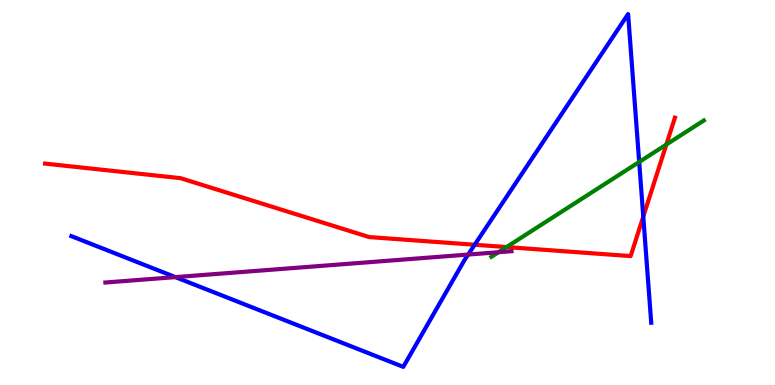[{'lines': ['blue', 'red'], 'intersections': [{'x': 6.13, 'y': 3.64}, {'x': 8.3, 'y': 4.37}]}, {'lines': ['green', 'red'], 'intersections': [{'x': 6.54, 'y': 3.58}, {'x': 8.6, 'y': 6.25}]}, {'lines': ['purple', 'red'], 'intersections': []}, {'lines': ['blue', 'green'], 'intersections': [{'x': 8.25, 'y': 5.79}]}, {'lines': ['blue', 'purple'], 'intersections': [{'x': 2.26, 'y': 2.8}, {'x': 6.04, 'y': 3.39}]}, {'lines': ['green', 'purple'], 'intersections': [{'x': 6.43, 'y': 3.45}]}]